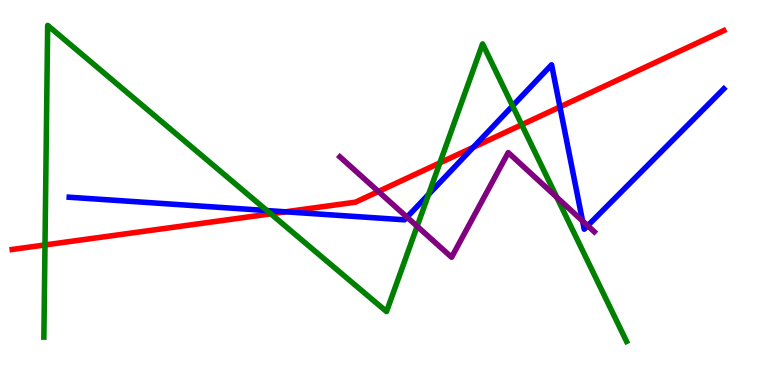[{'lines': ['blue', 'red'], 'intersections': [{'x': 3.68, 'y': 4.5}, {'x': 6.11, 'y': 6.17}, {'x': 7.23, 'y': 7.22}]}, {'lines': ['green', 'red'], 'intersections': [{'x': 0.581, 'y': 3.64}, {'x': 3.49, 'y': 4.45}, {'x': 5.68, 'y': 5.77}, {'x': 6.73, 'y': 6.76}]}, {'lines': ['purple', 'red'], 'intersections': [{'x': 4.88, 'y': 5.03}]}, {'lines': ['blue', 'green'], 'intersections': [{'x': 3.44, 'y': 4.53}, {'x': 5.53, 'y': 4.95}, {'x': 6.61, 'y': 7.25}]}, {'lines': ['blue', 'purple'], 'intersections': [{'x': 5.25, 'y': 4.36}, {'x': 7.52, 'y': 4.26}, {'x': 7.58, 'y': 4.14}]}, {'lines': ['green', 'purple'], 'intersections': [{'x': 5.38, 'y': 4.12}, {'x': 7.18, 'y': 4.88}]}]